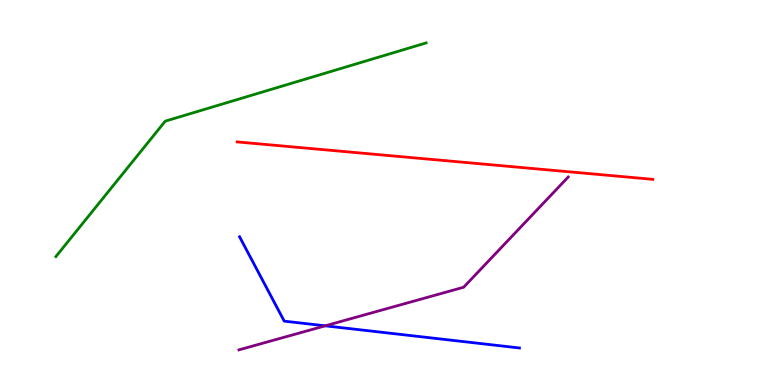[{'lines': ['blue', 'red'], 'intersections': []}, {'lines': ['green', 'red'], 'intersections': []}, {'lines': ['purple', 'red'], 'intersections': []}, {'lines': ['blue', 'green'], 'intersections': []}, {'lines': ['blue', 'purple'], 'intersections': [{'x': 4.2, 'y': 1.54}]}, {'lines': ['green', 'purple'], 'intersections': []}]